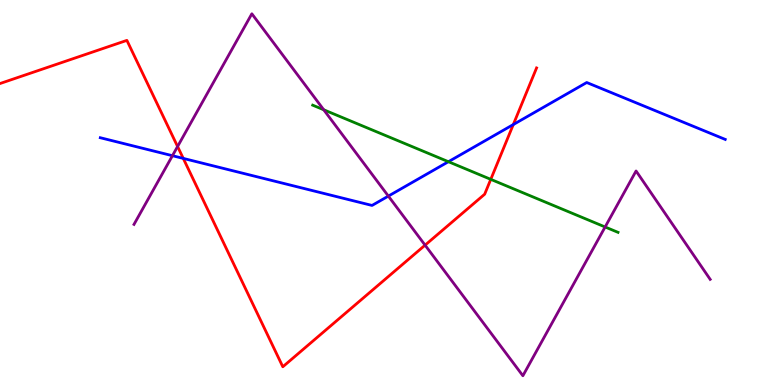[{'lines': ['blue', 'red'], 'intersections': [{'x': 2.36, 'y': 5.89}, {'x': 6.62, 'y': 6.76}]}, {'lines': ['green', 'red'], 'intersections': [{'x': 6.33, 'y': 5.34}]}, {'lines': ['purple', 'red'], 'intersections': [{'x': 2.29, 'y': 6.19}, {'x': 5.48, 'y': 3.63}]}, {'lines': ['blue', 'green'], 'intersections': [{'x': 5.79, 'y': 5.8}]}, {'lines': ['blue', 'purple'], 'intersections': [{'x': 2.23, 'y': 5.96}, {'x': 5.01, 'y': 4.91}]}, {'lines': ['green', 'purple'], 'intersections': [{'x': 4.18, 'y': 7.15}, {'x': 7.81, 'y': 4.1}]}]